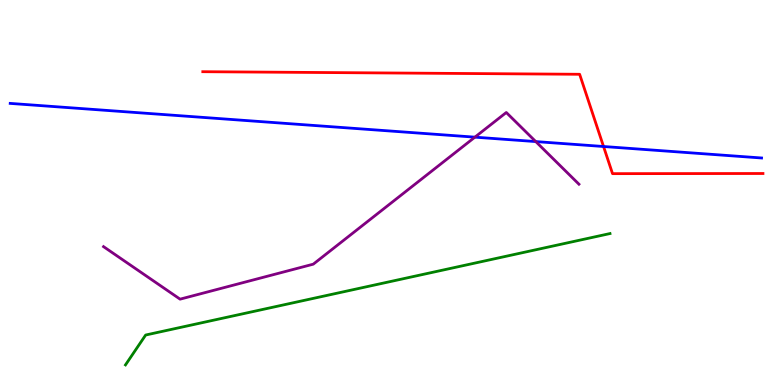[{'lines': ['blue', 'red'], 'intersections': [{'x': 7.79, 'y': 6.19}]}, {'lines': ['green', 'red'], 'intersections': []}, {'lines': ['purple', 'red'], 'intersections': []}, {'lines': ['blue', 'green'], 'intersections': []}, {'lines': ['blue', 'purple'], 'intersections': [{'x': 6.13, 'y': 6.44}, {'x': 6.91, 'y': 6.32}]}, {'lines': ['green', 'purple'], 'intersections': []}]